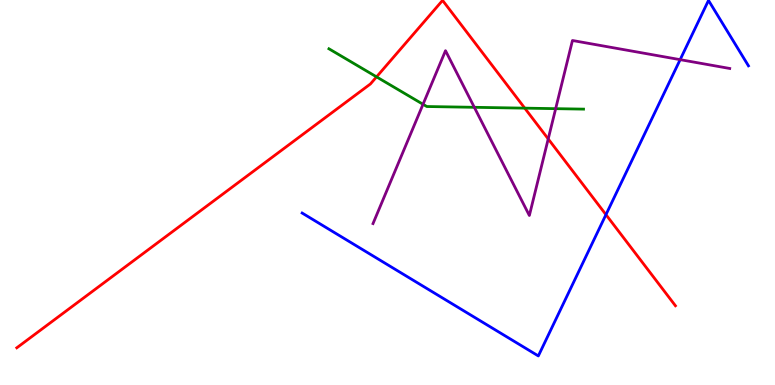[{'lines': ['blue', 'red'], 'intersections': [{'x': 7.82, 'y': 4.42}]}, {'lines': ['green', 'red'], 'intersections': [{'x': 4.86, 'y': 8.0}, {'x': 6.77, 'y': 7.19}]}, {'lines': ['purple', 'red'], 'intersections': [{'x': 7.07, 'y': 6.39}]}, {'lines': ['blue', 'green'], 'intersections': []}, {'lines': ['blue', 'purple'], 'intersections': [{'x': 8.78, 'y': 8.45}]}, {'lines': ['green', 'purple'], 'intersections': [{'x': 5.46, 'y': 7.29}, {'x': 6.12, 'y': 7.21}, {'x': 7.17, 'y': 7.18}]}]